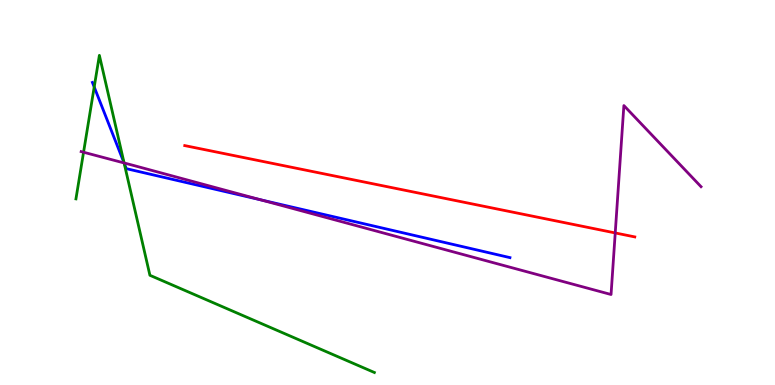[{'lines': ['blue', 'red'], 'intersections': []}, {'lines': ['green', 'red'], 'intersections': []}, {'lines': ['purple', 'red'], 'intersections': [{'x': 7.94, 'y': 3.95}]}, {'lines': ['blue', 'green'], 'intersections': [{'x': 1.22, 'y': 7.74}, {'x': 1.6, 'y': 5.76}]}, {'lines': ['blue', 'purple'], 'intersections': [{'x': 1.6, 'y': 5.77}, {'x': 3.36, 'y': 4.81}]}, {'lines': ['green', 'purple'], 'intersections': [{'x': 1.08, 'y': 6.05}, {'x': 1.6, 'y': 5.77}]}]